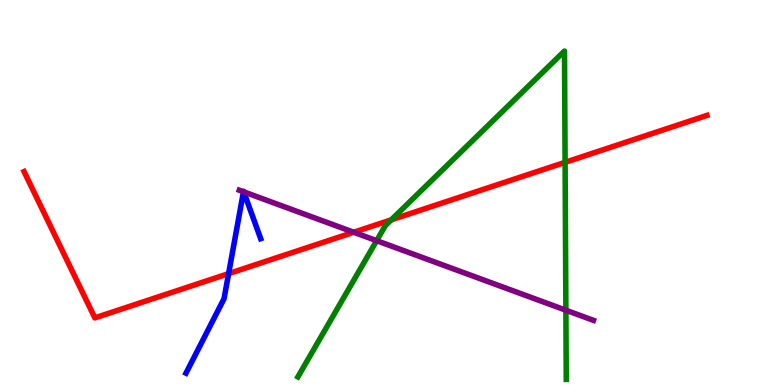[{'lines': ['blue', 'red'], 'intersections': [{'x': 2.95, 'y': 2.89}]}, {'lines': ['green', 'red'], 'intersections': [{'x': 5.05, 'y': 4.29}, {'x': 7.29, 'y': 5.78}]}, {'lines': ['purple', 'red'], 'intersections': [{'x': 4.56, 'y': 3.97}]}, {'lines': ['blue', 'green'], 'intersections': []}, {'lines': ['blue', 'purple'], 'intersections': [{'x': 3.14, 'y': 5.02}, {'x': 3.15, 'y': 5.02}]}, {'lines': ['green', 'purple'], 'intersections': [{'x': 4.86, 'y': 3.75}, {'x': 7.3, 'y': 1.94}]}]